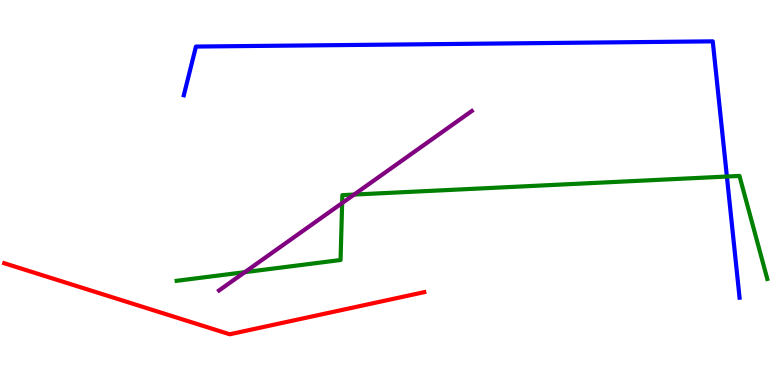[{'lines': ['blue', 'red'], 'intersections': []}, {'lines': ['green', 'red'], 'intersections': []}, {'lines': ['purple', 'red'], 'intersections': []}, {'lines': ['blue', 'green'], 'intersections': [{'x': 9.38, 'y': 5.41}]}, {'lines': ['blue', 'purple'], 'intersections': []}, {'lines': ['green', 'purple'], 'intersections': [{'x': 3.16, 'y': 2.93}, {'x': 4.41, 'y': 4.73}, {'x': 4.57, 'y': 4.95}]}]